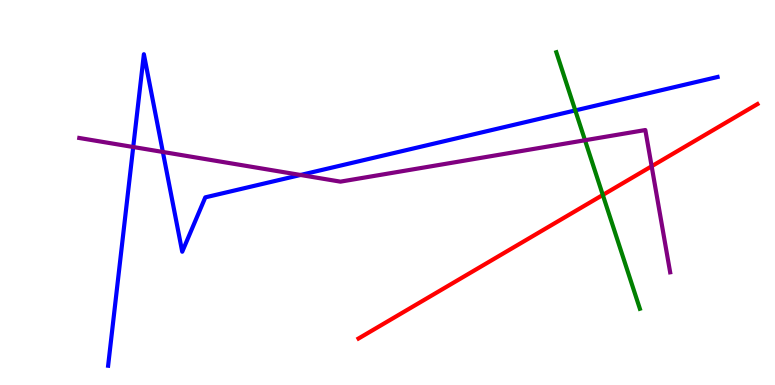[{'lines': ['blue', 'red'], 'intersections': []}, {'lines': ['green', 'red'], 'intersections': [{'x': 7.78, 'y': 4.94}]}, {'lines': ['purple', 'red'], 'intersections': [{'x': 8.41, 'y': 5.68}]}, {'lines': ['blue', 'green'], 'intersections': [{'x': 7.42, 'y': 7.13}]}, {'lines': ['blue', 'purple'], 'intersections': [{'x': 1.72, 'y': 6.18}, {'x': 2.1, 'y': 6.05}, {'x': 3.88, 'y': 5.46}]}, {'lines': ['green', 'purple'], 'intersections': [{'x': 7.55, 'y': 6.36}]}]